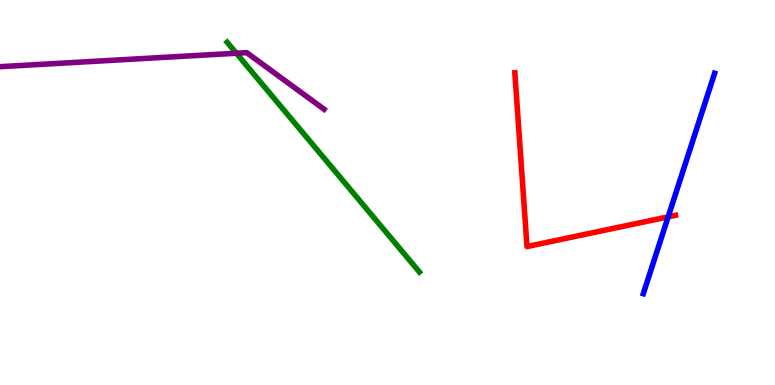[{'lines': ['blue', 'red'], 'intersections': [{'x': 8.62, 'y': 4.37}]}, {'lines': ['green', 'red'], 'intersections': []}, {'lines': ['purple', 'red'], 'intersections': []}, {'lines': ['blue', 'green'], 'intersections': []}, {'lines': ['blue', 'purple'], 'intersections': []}, {'lines': ['green', 'purple'], 'intersections': [{'x': 3.05, 'y': 8.62}]}]